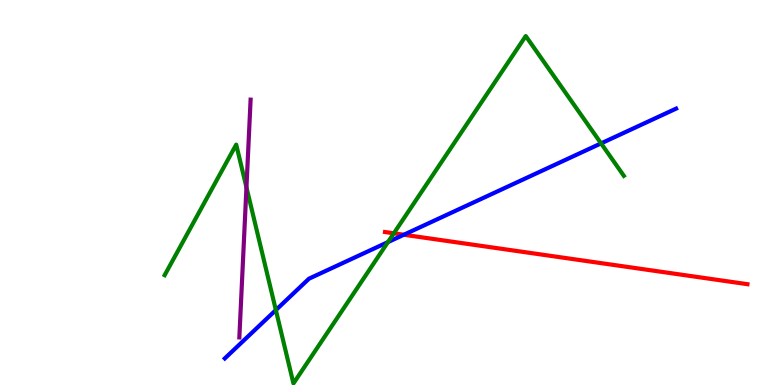[{'lines': ['blue', 'red'], 'intersections': [{'x': 5.21, 'y': 3.9}]}, {'lines': ['green', 'red'], 'intersections': [{'x': 5.08, 'y': 3.94}]}, {'lines': ['purple', 'red'], 'intersections': []}, {'lines': ['blue', 'green'], 'intersections': [{'x': 3.56, 'y': 1.95}, {'x': 5.01, 'y': 3.71}, {'x': 7.76, 'y': 6.28}]}, {'lines': ['blue', 'purple'], 'intersections': []}, {'lines': ['green', 'purple'], 'intersections': [{'x': 3.18, 'y': 5.13}]}]